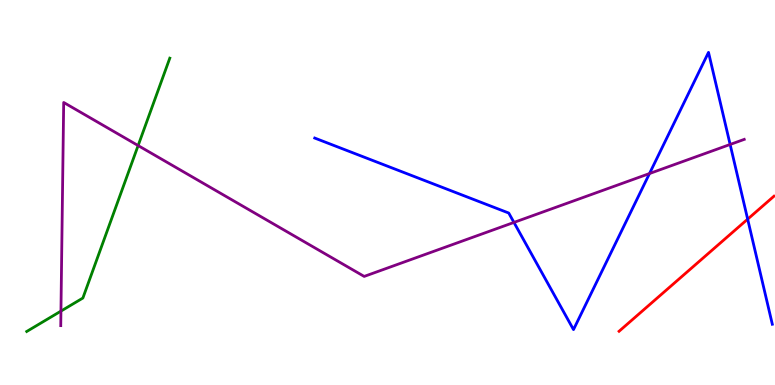[{'lines': ['blue', 'red'], 'intersections': [{'x': 9.65, 'y': 4.31}]}, {'lines': ['green', 'red'], 'intersections': []}, {'lines': ['purple', 'red'], 'intersections': []}, {'lines': ['blue', 'green'], 'intersections': []}, {'lines': ['blue', 'purple'], 'intersections': [{'x': 6.63, 'y': 4.22}, {'x': 8.38, 'y': 5.49}, {'x': 9.42, 'y': 6.25}]}, {'lines': ['green', 'purple'], 'intersections': [{'x': 0.786, 'y': 1.92}, {'x': 1.78, 'y': 6.22}]}]